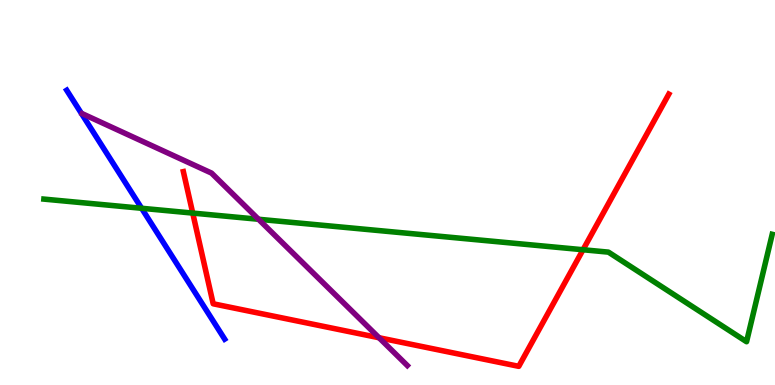[{'lines': ['blue', 'red'], 'intersections': []}, {'lines': ['green', 'red'], 'intersections': [{'x': 2.49, 'y': 4.47}, {'x': 7.52, 'y': 3.51}]}, {'lines': ['purple', 'red'], 'intersections': [{'x': 4.89, 'y': 1.23}]}, {'lines': ['blue', 'green'], 'intersections': [{'x': 1.83, 'y': 4.59}]}, {'lines': ['blue', 'purple'], 'intersections': []}, {'lines': ['green', 'purple'], 'intersections': [{'x': 3.34, 'y': 4.3}]}]